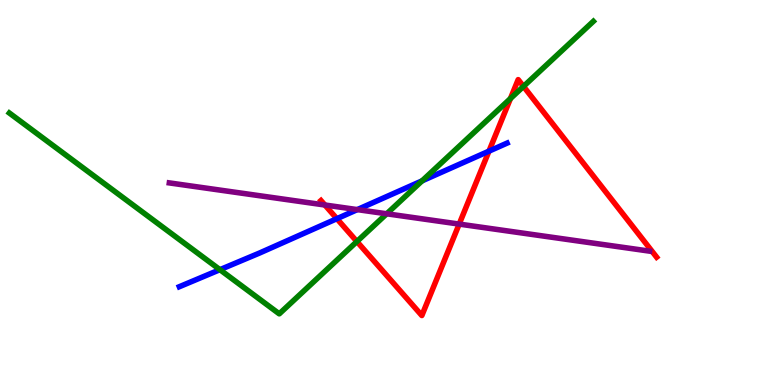[{'lines': ['blue', 'red'], 'intersections': [{'x': 4.35, 'y': 4.32}, {'x': 6.31, 'y': 6.07}]}, {'lines': ['green', 'red'], 'intersections': [{'x': 4.61, 'y': 3.73}, {'x': 6.59, 'y': 7.44}, {'x': 6.75, 'y': 7.76}]}, {'lines': ['purple', 'red'], 'intersections': [{'x': 4.19, 'y': 4.68}, {'x': 5.93, 'y': 4.18}]}, {'lines': ['blue', 'green'], 'intersections': [{'x': 2.84, 'y': 3.0}, {'x': 5.45, 'y': 5.3}]}, {'lines': ['blue', 'purple'], 'intersections': [{'x': 4.61, 'y': 4.56}]}, {'lines': ['green', 'purple'], 'intersections': [{'x': 4.99, 'y': 4.45}]}]